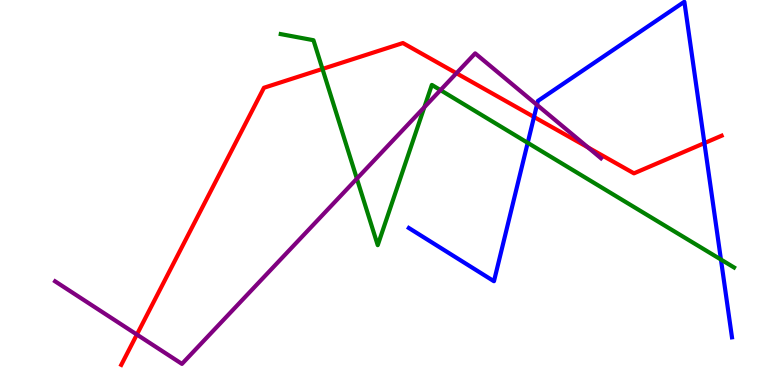[{'lines': ['blue', 'red'], 'intersections': [{'x': 6.89, 'y': 6.96}, {'x': 9.09, 'y': 6.28}]}, {'lines': ['green', 'red'], 'intersections': [{'x': 4.16, 'y': 8.21}]}, {'lines': ['purple', 'red'], 'intersections': [{'x': 1.77, 'y': 1.31}, {'x': 5.89, 'y': 8.1}, {'x': 7.59, 'y': 6.17}]}, {'lines': ['blue', 'green'], 'intersections': [{'x': 6.81, 'y': 6.29}, {'x': 9.3, 'y': 3.26}]}, {'lines': ['blue', 'purple'], 'intersections': [{'x': 6.93, 'y': 7.28}]}, {'lines': ['green', 'purple'], 'intersections': [{'x': 4.6, 'y': 5.36}, {'x': 5.47, 'y': 7.21}, {'x': 5.68, 'y': 7.66}]}]